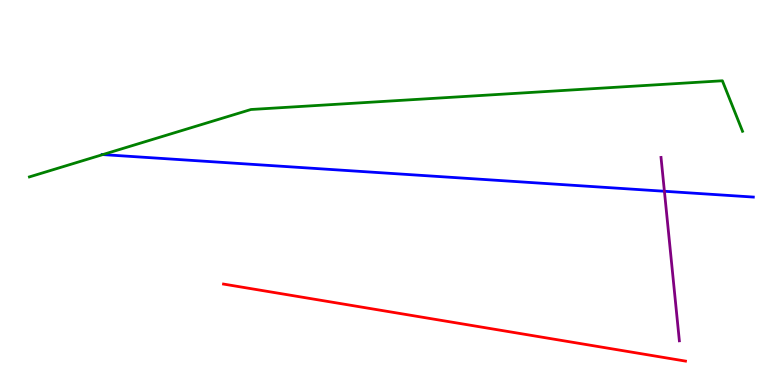[{'lines': ['blue', 'red'], 'intersections': []}, {'lines': ['green', 'red'], 'intersections': []}, {'lines': ['purple', 'red'], 'intersections': []}, {'lines': ['blue', 'green'], 'intersections': [{'x': 1.33, 'y': 5.98}]}, {'lines': ['blue', 'purple'], 'intersections': [{'x': 8.57, 'y': 5.03}]}, {'lines': ['green', 'purple'], 'intersections': []}]